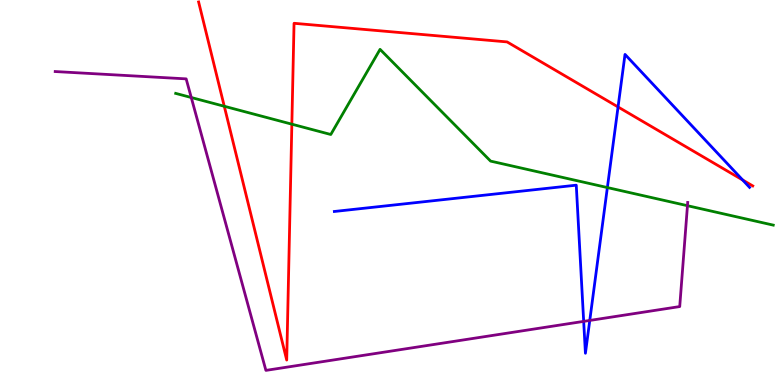[{'lines': ['blue', 'red'], 'intersections': [{'x': 7.97, 'y': 7.22}, {'x': 9.58, 'y': 5.32}]}, {'lines': ['green', 'red'], 'intersections': [{'x': 2.89, 'y': 7.24}, {'x': 3.77, 'y': 6.77}]}, {'lines': ['purple', 'red'], 'intersections': []}, {'lines': ['blue', 'green'], 'intersections': [{'x': 7.84, 'y': 5.13}]}, {'lines': ['blue', 'purple'], 'intersections': [{'x': 7.53, 'y': 1.65}, {'x': 7.61, 'y': 1.68}]}, {'lines': ['green', 'purple'], 'intersections': [{'x': 2.47, 'y': 7.47}, {'x': 8.87, 'y': 4.66}]}]